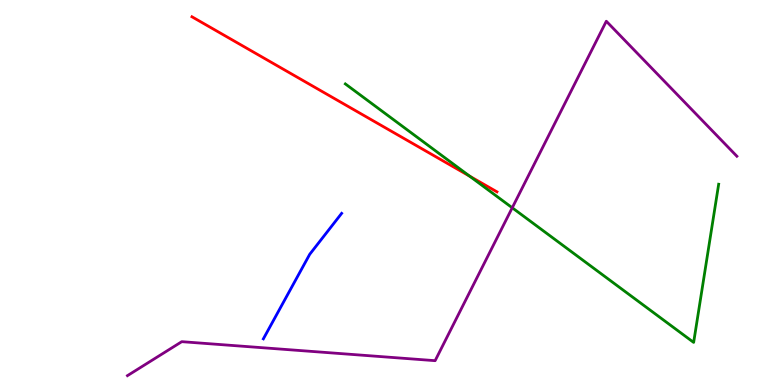[{'lines': ['blue', 'red'], 'intersections': []}, {'lines': ['green', 'red'], 'intersections': [{'x': 6.06, 'y': 5.42}]}, {'lines': ['purple', 'red'], 'intersections': []}, {'lines': ['blue', 'green'], 'intersections': []}, {'lines': ['blue', 'purple'], 'intersections': []}, {'lines': ['green', 'purple'], 'intersections': [{'x': 6.61, 'y': 4.6}]}]